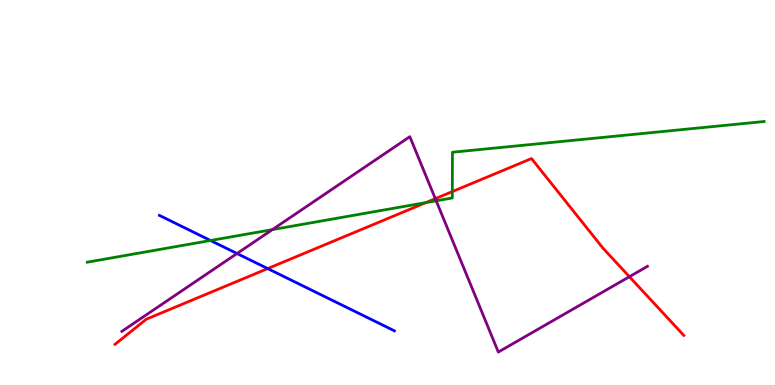[{'lines': ['blue', 'red'], 'intersections': [{'x': 3.45, 'y': 3.02}]}, {'lines': ['green', 'red'], 'intersections': [{'x': 5.5, 'y': 4.74}, {'x': 5.84, 'y': 5.02}]}, {'lines': ['purple', 'red'], 'intersections': [{'x': 5.62, 'y': 4.84}, {'x': 8.12, 'y': 2.81}]}, {'lines': ['blue', 'green'], 'intersections': [{'x': 2.72, 'y': 3.75}]}, {'lines': ['blue', 'purple'], 'intersections': [{'x': 3.06, 'y': 3.42}]}, {'lines': ['green', 'purple'], 'intersections': [{'x': 3.51, 'y': 4.04}, {'x': 5.63, 'y': 4.78}]}]